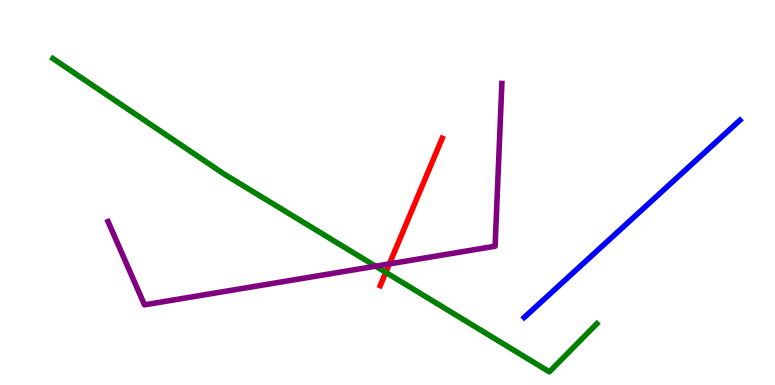[{'lines': ['blue', 'red'], 'intersections': []}, {'lines': ['green', 'red'], 'intersections': [{'x': 4.98, 'y': 2.92}]}, {'lines': ['purple', 'red'], 'intersections': [{'x': 5.02, 'y': 3.15}]}, {'lines': ['blue', 'green'], 'intersections': []}, {'lines': ['blue', 'purple'], 'intersections': []}, {'lines': ['green', 'purple'], 'intersections': [{'x': 4.85, 'y': 3.09}]}]